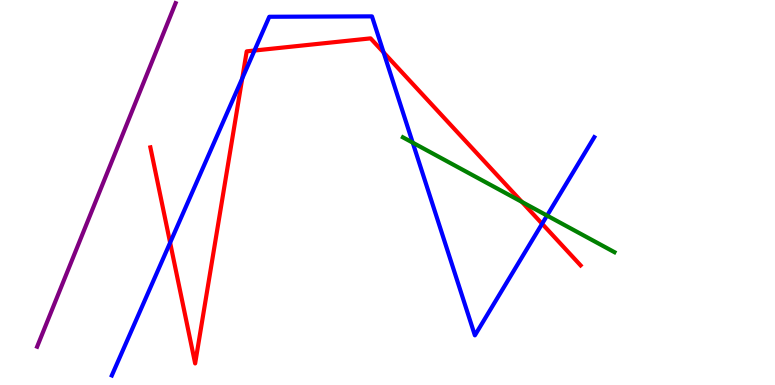[{'lines': ['blue', 'red'], 'intersections': [{'x': 2.2, 'y': 3.7}, {'x': 3.13, 'y': 7.96}, {'x': 3.28, 'y': 8.69}, {'x': 4.95, 'y': 8.64}, {'x': 6.99, 'y': 4.19}]}, {'lines': ['green', 'red'], 'intersections': [{'x': 6.73, 'y': 4.76}]}, {'lines': ['purple', 'red'], 'intersections': []}, {'lines': ['blue', 'green'], 'intersections': [{'x': 5.33, 'y': 6.3}, {'x': 7.06, 'y': 4.4}]}, {'lines': ['blue', 'purple'], 'intersections': []}, {'lines': ['green', 'purple'], 'intersections': []}]